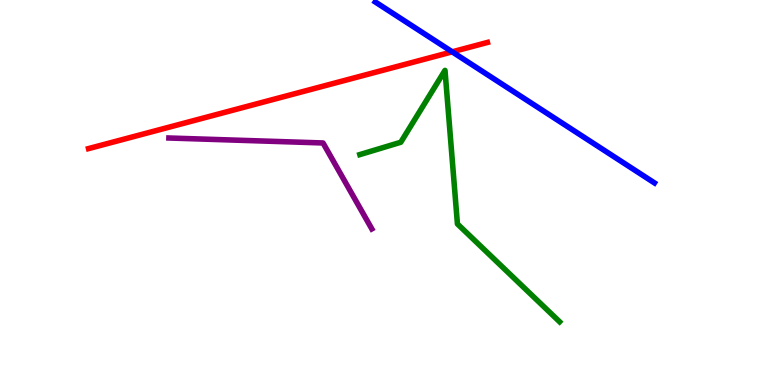[{'lines': ['blue', 'red'], 'intersections': [{'x': 5.83, 'y': 8.65}]}, {'lines': ['green', 'red'], 'intersections': []}, {'lines': ['purple', 'red'], 'intersections': []}, {'lines': ['blue', 'green'], 'intersections': []}, {'lines': ['blue', 'purple'], 'intersections': []}, {'lines': ['green', 'purple'], 'intersections': []}]